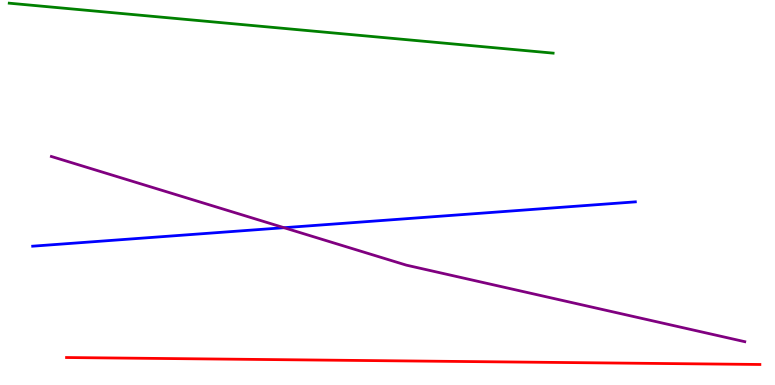[{'lines': ['blue', 'red'], 'intersections': []}, {'lines': ['green', 'red'], 'intersections': []}, {'lines': ['purple', 'red'], 'intersections': []}, {'lines': ['blue', 'green'], 'intersections': []}, {'lines': ['blue', 'purple'], 'intersections': [{'x': 3.66, 'y': 4.09}]}, {'lines': ['green', 'purple'], 'intersections': []}]